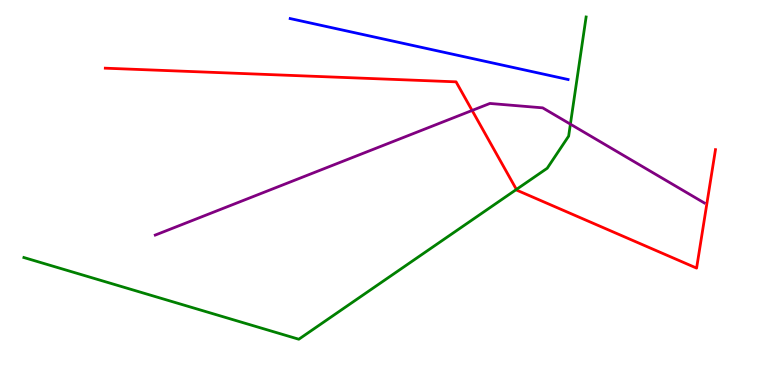[{'lines': ['blue', 'red'], 'intersections': []}, {'lines': ['green', 'red'], 'intersections': [{'x': 6.66, 'y': 5.08}]}, {'lines': ['purple', 'red'], 'intersections': [{'x': 6.09, 'y': 7.13}]}, {'lines': ['blue', 'green'], 'intersections': []}, {'lines': ['blue', 'purple'], 'intersections': []}, {'lines': ['green', 'purple'], 'intersections': [{'x': 7.36, 'y': 6.78}]}]